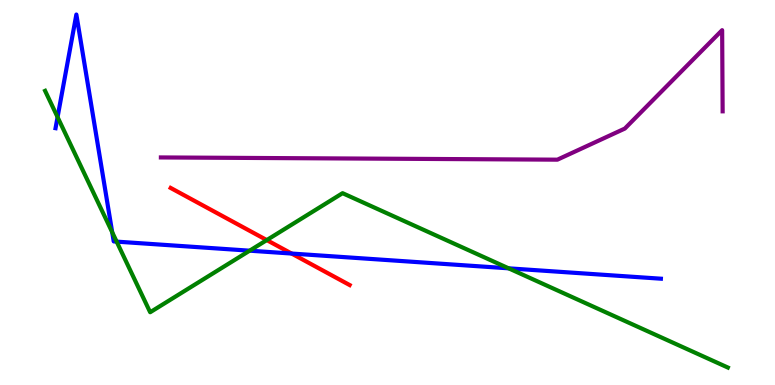[{'lines': ['blue', 'red'], 'intersections': [{'x': 3.76, 'y': 3.41}]}, {'lines': ['green', 'red'], 'intersections': [{'x': 3.44, 'y': 3.76}]}, {'lines': ['purple', 'red'], 'intersections': []}, {'lines': ['blue', 'green'], 'intersections': [{'x': 0.743, 'y': 6.96}, {'x': 1.45, 'y': 3.97}, {'x': 1.51, 'y': 3.72}, {'x': 3.22, 'y': 3.49}, {'x': 6.56, 'y': 3.03}]}, {'lines': ['blue', 'purple'], 'intersections': []}, {'lines': ['green', 'purple'], 'intersections': []}]